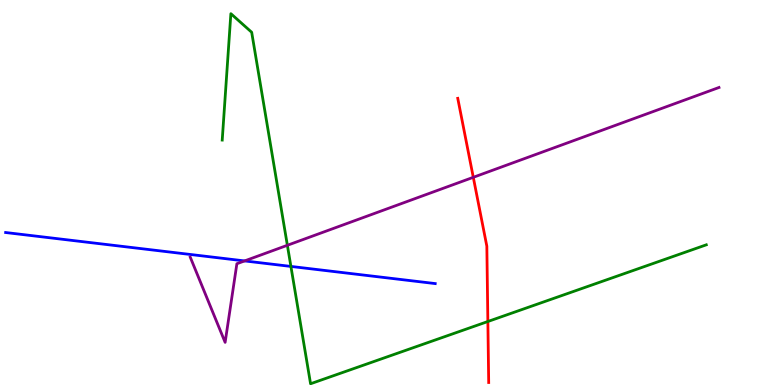[{'lines': ['blue', 'red'], 'intersections': []}, {'lines': ['green', 'red'], 'intersections': [{'x': 6.3, 'y': 1.65}]}, {'lines': ['purple', 'red'], 'intersections': [{'x': 6.11, 'y': 5.39}]}, {'lines': ['blue', 'green'], 'intersections': [{'x': 3.75, 'y': 3.08}]}, {'lines': ['blue', 'purple'], 'intersections': [{'x': 3.16, 'y': 3.22}]}, {'lines': ['green', 'purple'], 'intersections': [{'x': 3.71, 'y': 3.63}]}]